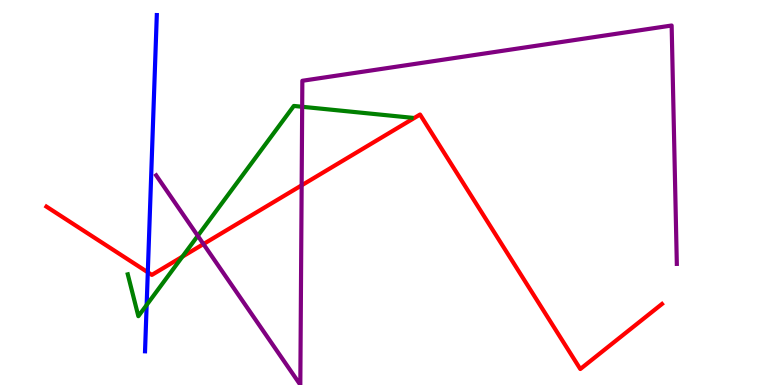[{'lines': ['blue', 'red'], 'intersections': [{'x': 1.91, 'y': 2.93}]}, {'lines': ['green', 'red'], 'intersections': [{'x': 2.35, 'y': 3.33}]}, {'lines': ['purple', 'red'], 'intersections': [{'x': 2.63, 'y': 3.66}, {'x': 3.89, 'y': 5.19}]}, {'lines': ['blue', 'green'], 'intersections': [{'x': 1.89, 'y': 2.08}]}, {'lines': ['blue', 'purple'], 'intersections': []}, {'lines': ['green', 'purple'], 'intersections': [{'x': 2.55, 'y': 3.87}, {'x': 3.9, 'y': 7.23}]}]